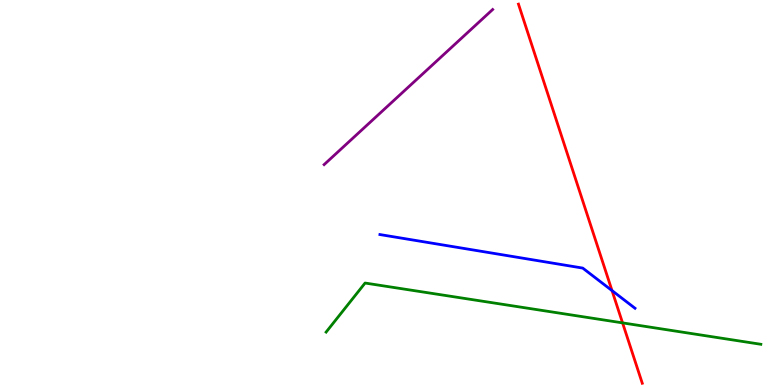[{'lines': ['blue', 'red'], 'intersections': [{'x': 7.9, 'y': 2.45}]}, {'lines': ['green', 'red'], 'intersections': [{'x': 8.03, 'y': 1.61}]}, {'lines': ['purple', 'red'], 'intersections': []}, {'lines': ['blue', 'green'], 'intersections': []}, {'lines': ['blue', 'purple'], 'intersections': []}, {'lines': ['green', 'purple'], 'intersections': []}]